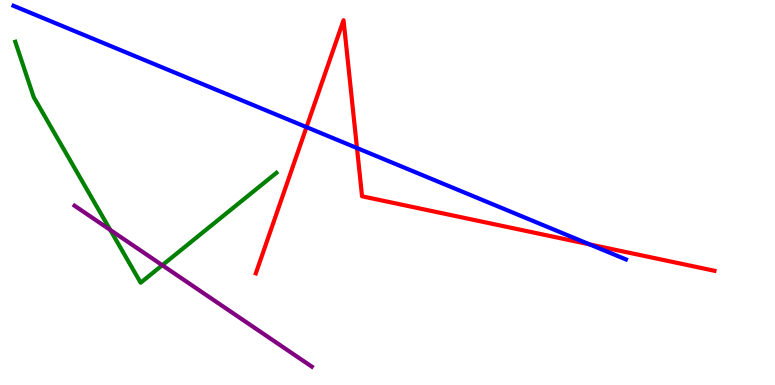[{'lines': ['blue', 'red'], 'intersections': [{'x': 3.95, 'y': 6.7}, {'x': 4.61, 'y': 6.15}, {'x': 7.61, 'y': 3.65}]}, {'lines': ['green', 'red'], 'intersections': []}, {'lines': ['purple', 'red'], 'intersections': []}, {'lines': ['blue', 'green'], 'intersections': []}, {'lines': ['blue', 'purple'], 'intersections': []}, {'lines': ['green', 'purple'], 'intersections': [{'x': 1.42, 'y': 4.03}, {'x': 2.09, 'y': 3.11}]}]